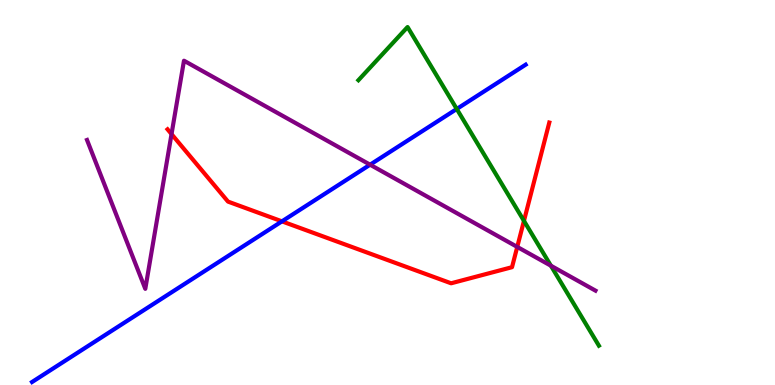[{'lines': ['blue', 'red'], 'intersections': [{'x': 3.64, 'y': 4.25}]}, {'lines': ['green', 'red'], 'intersections': [{'x': 6.76, 'y': 4.26}]}, {'lines': ['purple', 'red'], 'intersections': [{'x': 2.21, 'y': 6.52}, {'x': 6.67, 'y': 3.59}]}, {'lines': ['blue', 'green'], 'intersections': [{'x': 5.89, 'y': 7.17}]}, {'lines': ['blue', 'purple'], 'intersections': [{'x': 4.78, 'y': 5.72}]}, {'lines': ['green', 'purple'], 'intersections': [{'x': 7.11, 'y': 3.1}]}]